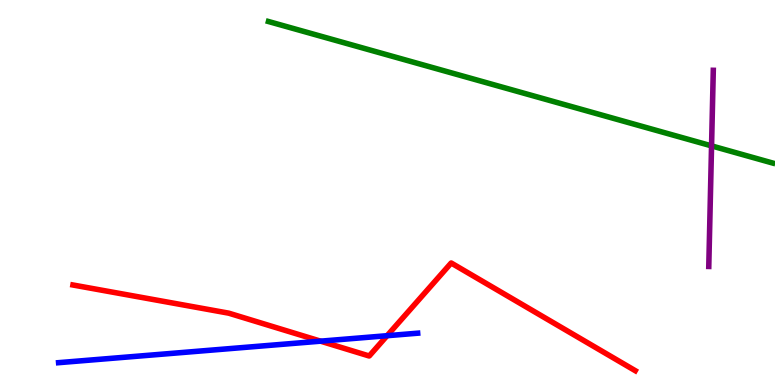[{'lines': ['blue', 'red'], 'intersections': [{'x': 4.14, 'y': 1.14}, {'x': 4.99, 'y': 1.28}]}, {'lines': ['green', 'red'], 'intersections': []}, {'lines': ['purple', 'red'], 'intersections': []}, {'lines': ['blue', 'green'], 'intersections': []}, {'lines': ['blue', 'purple'], 'intersections': []}, {'lines': ['green', 'purple'], 'intersections': [{'x': 9.18, 'y': 6.21}]}]